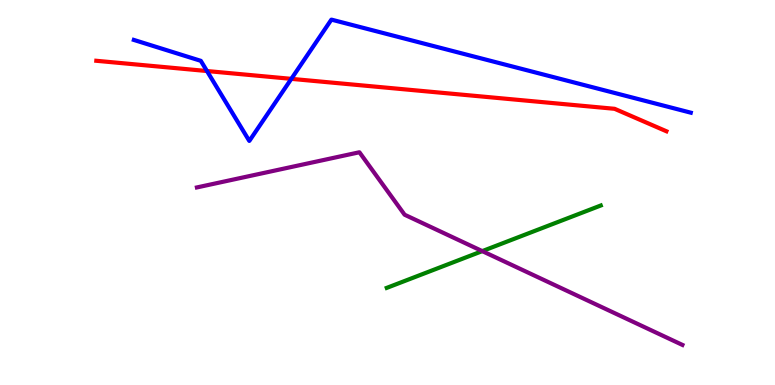[{'lines': ['blue', 'red'], 'intersections': [{'x': 2.67, 'y': 8.15}, {'x': 3.76, 'y': 7.95}]}, {'lines': ['green', 'red'], 'intersections': []}, {'lines': ['purple', 'red'], 'intersections': []}, {'lines': ['blue', 'green'], 'intersections': []}, {'lines': ['blue', 'purple'], 'intersections': []}, {'lines': ['green', 'purple'], 'intersections': [{'x': 6.22, 'y': 3.48}]}]